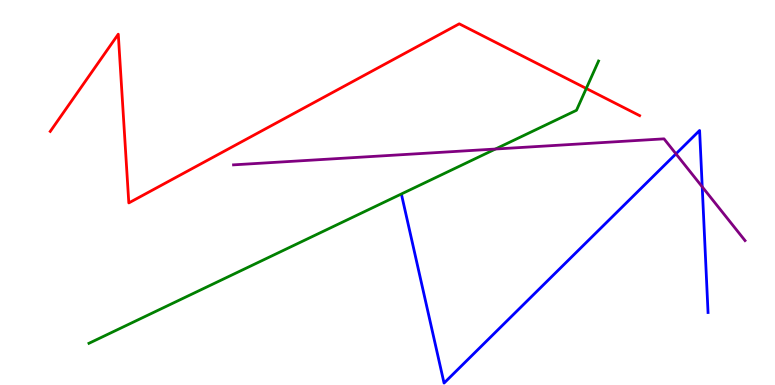[{'lines': ['blue', 'red'], 'intersections': []}, {'lines': ['green', 'red'], 'intersections': [{'x': 7.56, 'y': 7.7}]}, {'lines': ['purple', 'red'], 'intersections': []}, {'lines': ['blue', 'green'], 'intersections': []}, {'lines': ['blue', 'purple'], 'intersections': [{'x': 8.72, 'y': 6.0}, {'x': 9.06, 'y': 5.15}]}, {'lines': ['green', 'purple'], 'intersections': [{'x': 6.39, 'y': 6.13}]}]